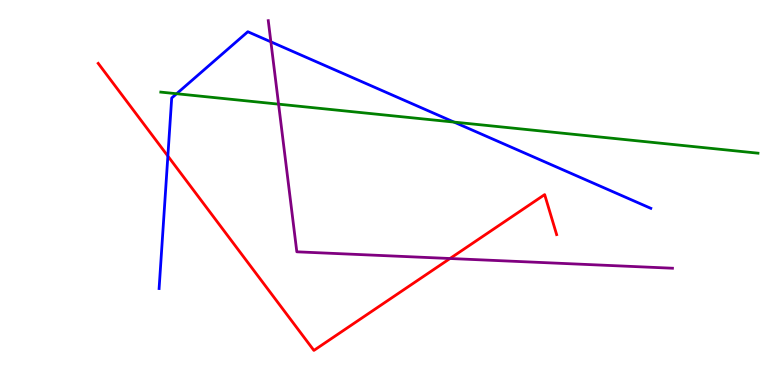[{'lines': ['blue', 'red'], 'intersections': [{'x': 2.17, 'y': 5.95}]}, {'lines': ['green', 'red'], 'intersections': []}, {'lines': ['purple', 'red'], 'intersections': [{'x': 5.81, 'y': 3.29}]}, {'lines': ['blue', 'green'], 'intersections': [{'x': 2.28, 'y': 7.57}, {'x': 5.86, 'y': 6.83}]}, {'lines': ['blue', 'purple'], 'intersections': [{'x': 3.5, 'y': 8.91}]}, {'lines': ['green', 'purple'], 'intersections': [{'x': 3.59, 'y': 7.29}]}]